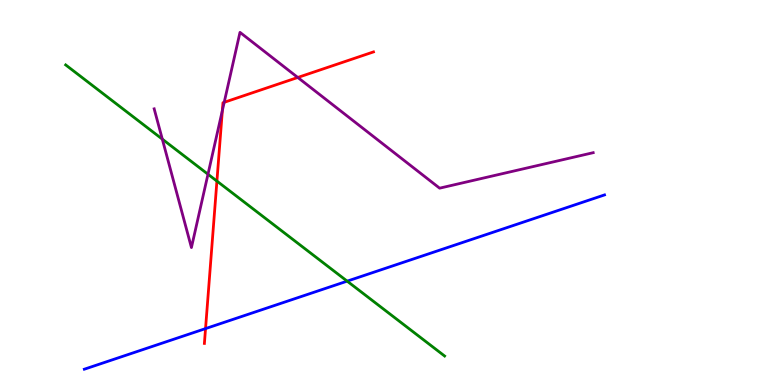[{'lines': ['blue', 'red'], 'intersections': [{'x': 2.65, 'y': 1.46}]}, {'lines': ['green', 'red'], 'intersections': [{'x': 2.8, 'y': 5.3}]}, {'lines': ['purple', 'red'], 'intersections': [{'x': 2.87, 'y': 7.13}, {'x': 2.89, 'y': 7.34}, {'x': 3.84, 'y': 7.99}]}, {'lines': ['blue', 'green'], 'intersections': [{'x': 4.48, 'y': 2.7}]}, {'lines': ['blue', 'purple'], 'intersections': []}, {'lines': ['green', 'purple'], 'intersections': [{'x': 2.09, 'y': 6.39}, {'x': 2.68, 'y': 5.47}]}]